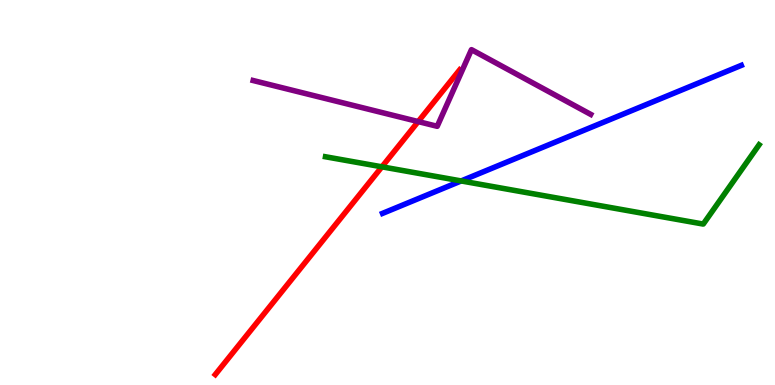[{'lines': ['blue', 'red'], 'intersections': []}, {'lines': ['green', 'red'], 'intersections': [{'x': 4.93, 'y': 5.67}]}, {'lines': ['purple', 'red'], 'intersections': [{'x': 5.4, 'y': 6.84}]}, {'lines': ['blue', 'green'], 'intersections': [{'x': 5.95, 'y': 5.3}]}, {'lines': ['blue', 'purple'], 'intersections': []}, {'lines': ['green', 'purple'], 'intersections': []}]